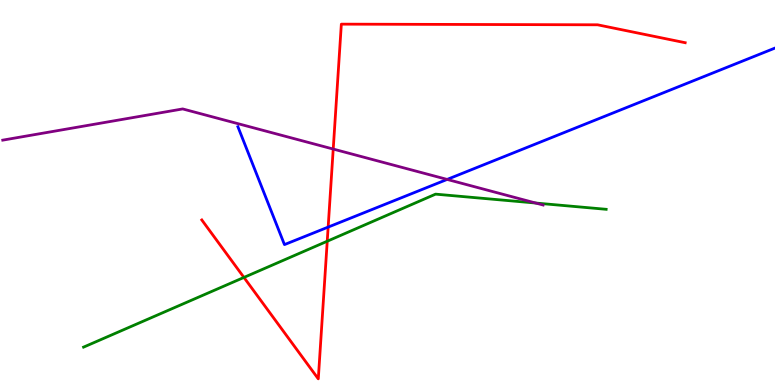[{'lines': ['blue', 'red'], 'intersections': [{'x': 4.23, 'y': 4.1}]}, {'lines': ['green', 'red'], 'intersections': [{'x': 3.15, 'y': 2.79}, {'x': 4.22, 'y': 3.73}]}, {'lines': ['purple', 'red'], 'intersections': [{'x': 4.3, 'y': 6.13}]}, {'lines': ['blue', 'green'], 'intersections': []}, {'lines': ['blue', 'purple'], 'intersections': [{'x': 5.77, 'y': 5.34}]}, {'lines': ['green', 'purple'], 'intersections': [{'x': 6.91, 'y': 4.73}]}]